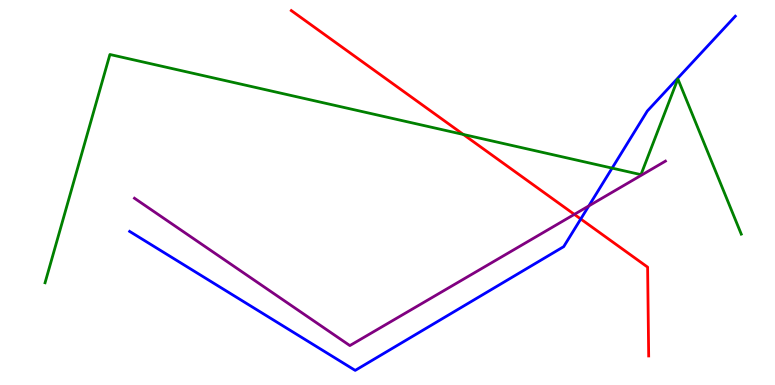[{'lines': ['blue', 'red'], 'intersections': [{'x': 7.49, 'y': 4.31}]}, {'lines': ['green', 'red'], 'intersections': [{'x': 5.98, 'y': 6.51}]}, {'lines': ['purple', 'red'], 'intersections': [{'x': 7.41, 'y': 4.43}]}, {'lines': ['blue', 'green'], 'intersections': [{'x': 7.9, 'y': 5.63}]}, {'lines': ['blue', 'purple'], 'intersections': [{'x': 7.6, 'y': 4.65}]}, {'lines': ['green', 'purple'], 'intersections': []}]